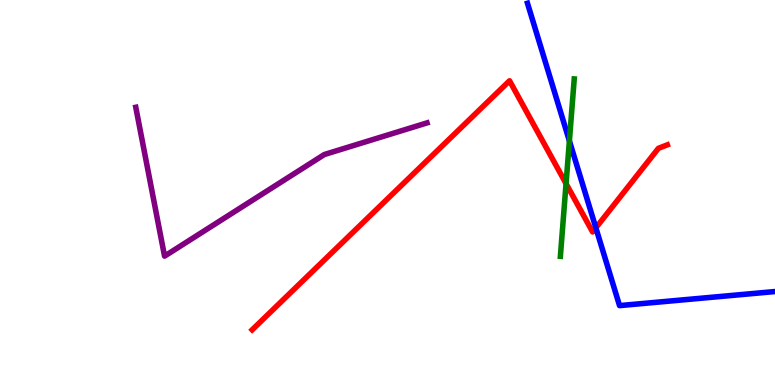[{'lines': ['blue', 'red'], 'intersections': [{'x': 7.69, 'y': 4.08}]}, {'lines': ['green', 'red'], 'intersections': [{'x': 7.3, 'y': 5.23}]}, {'lines': ['purple', 'red'], 'intersections': []}, {'lines': ['blue', 'green'], 'intersections': [{'x': 7.35, 'y': 6.34}]}, {'lines': ['blue', 'purple'], 'intersections': []}, {'lines': ['green', 'purple'], 'intersections': []}]